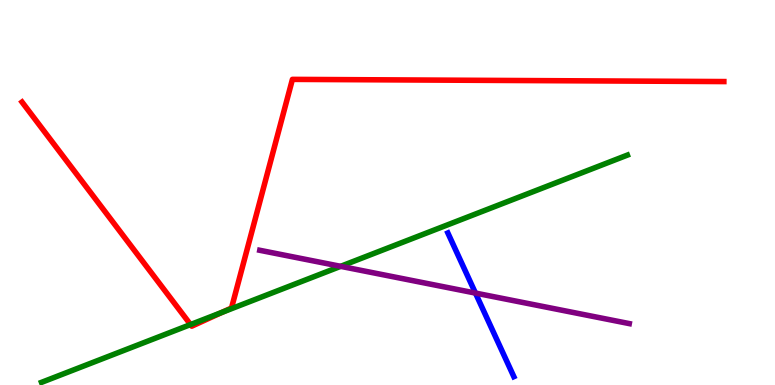[{'lines': ['blue', 'red'], 'intersections': []}, {'lines': ['green', 'red'], 'intersections': [{'x': 2.46, 'y': 1.57}, {'x': 2.86, 'y': 1.89}]}, {'lines': ['purple', 'red'], 'intersections': []}, {'lines': ['blue', 'green'], 'intersections': []}, {'lines': ['blue', 'purple'], 'intersections': [{'x': 6.14, 'y': 2.39}]}, {'lines': ['green', 'purple'], 'intersections': [{'x': 4.4, 'y': 3.08}]}]